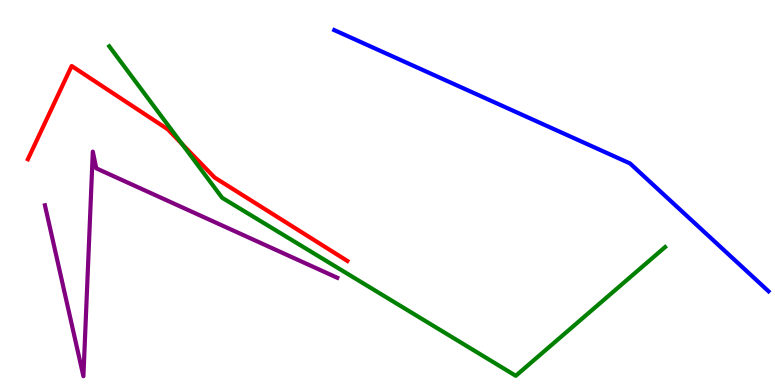[{'lines': ['blue', 'red'], 'intersections': []}, {'lines': ['green', 'red'], 'intersections': [{'x': 2.35, 'y': 6.26}]}, {'lines': ['purple', 'red'], 'intersections': []}, {'lines': ['blue', 'green'], 'intersections': []}, {'lines': ['blue', 'purple'], 'intersections': []}, {'lines': ['green', 'purple'], 'intersections': []}]